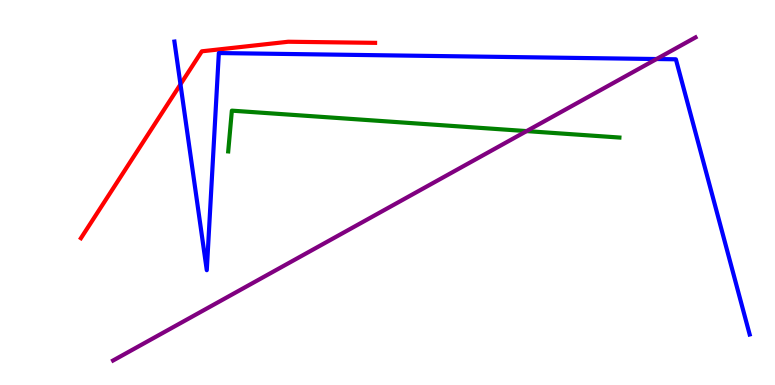[{'lines': ['blue', 'red'], 'intersections': [{'x': 2.33, 'y': 7.81}]}, {'lines': ['green', 'red'], 'intersections': []}, {'lines': ['purple', 'red'], 'intersections': []}, {'lines': ['blue', 'green'], 'intersections': []}, {'lines': ['blue', 'purple'], 'intersections': [{'x': 8.47, 'y': 8.47}]}, {'lines': ['green', 'purple'], 'intersections': [{'x': 6.8, 'y': 6.59}]}]